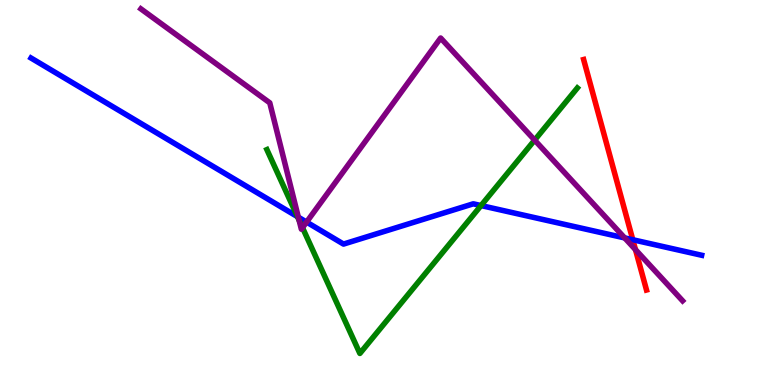[{'lines': ['blue', 'red'], 'intersections': [{'x': 8.16, 'y': 3.77}]}, {'lines': ['green', 'red'], 'intersections': []}, {'lines': ['purple', 'red'], 'intersections': [{'x': 8.2, 'y': 3.52}]}, {'lines': ['blue', 'green'], 'intersections': [{'x': 3.84, 'y': 4.37}, {'x': 6.21, 'y': 4.66}]}, {'lines': ['blue', 'purple'], 'intersections': [{'x': 3.85, 'y': 4.36}, {'x': 3.96, 'y': 4.23}, {'x': 8.06, 'y': 3.82}]}, {'lines': ['green', 'purple'], 'intersections': [{'x': 3.86, 'y': 4.28}, {'x': 3.9, 'y': 4.09}, {'x': 6.9, 'y': 6.36}]}]